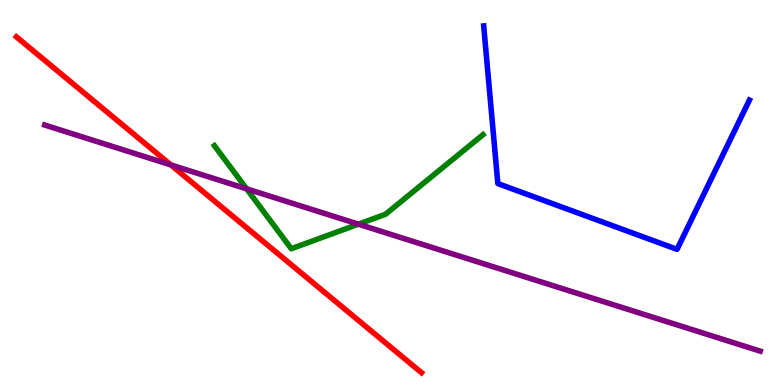[{'lines': ['blue', 'red'], 'intersections': []}, {'lines': ['green', 'red'], 'intersections': []}, {'lines': ['purple', 'red'], 'intersections': [{'x': 2.2, 'y': 5.72}]}, {'lines': ['blue', 'green'], 'intersections': []}, {'lines': ['blue', 'purple'], 'intersections': []}, {'lines': ['green', 'purple'], 'intersections': [{'x': 3.18, 'y': 5.1}, {'x': 4.62, 'y': 4.18}]}]